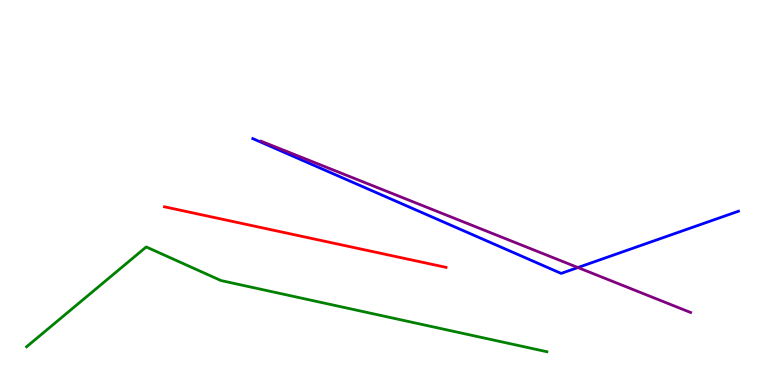[{'lines': ['blue', 'red'], 'intersections': []}, {'lines': ['green', 'red'], 'intersections': []}, {'lines': ['purple', 'red'], 'intersections': []}, {'lines': ['blue', 'green'], 'intersections': []}, {'lines': ['blue', 'purple'], 'intersections': [{'x': 7.46, 'y': 3.05}]}, {'lines': ['green', 'purple'], 'intersections': []}]